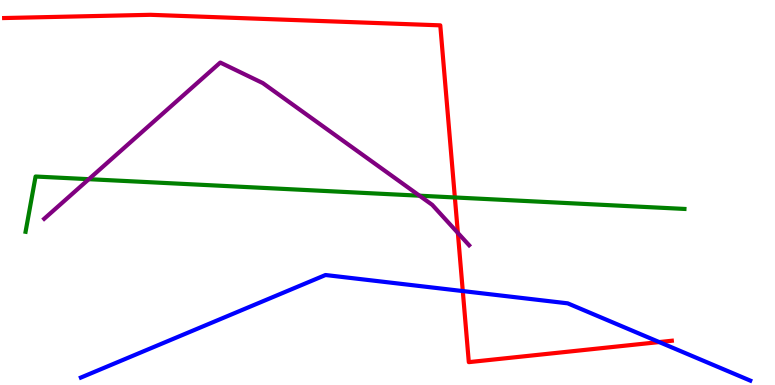[{'lines': ['blue', 'red'], 'intersections': [{'x': 5.97, 'y': 2.44}, {'x': 8.51, 'y': 1.12}]}, {'lines': ['green', 'red'], 'intersections': [{'x': 5.87, 'y': 4.87}]}, {'lines': ['purple', 'red'], 'intersections': [{'x': 5.91, 'y': 3.95}]}, {'lines': ['blue', 'green'], 'intersections': []}, {'lines': ['blue', 'purple'], 'intersections': []}, {'lines': ['green', 'purple'], 'intersections': [{'x': 1.15, 'y': 5.35}, {'x': 5.41, 'y': 4.92}]}]